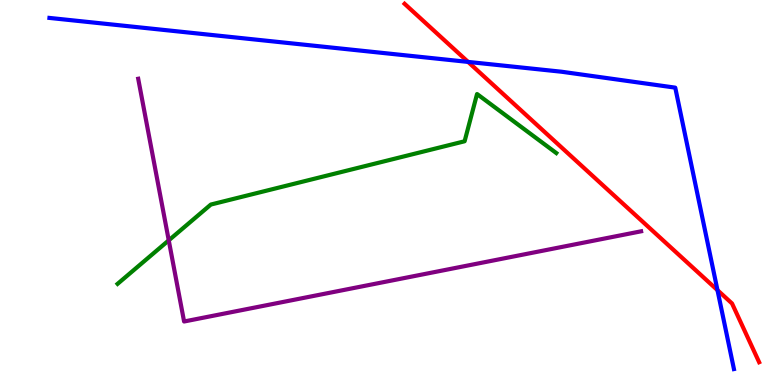[{'lines': ['blue', 'red'], 'intersections': [{'x': 6.04, 'y': 8.39}, {'x': 9.26, 'y': 2.46}]}, {'lines': ['green', 'red'], 'intersections': []}, {'lines': ['purple', 'red'], 'intersections': []}, {'lines': ['blue', 'green'], 'intersections': []}, {'lines': ['blue', 'purple'], 'intersections': []}, {'lines': ['green', 'purple'], 'intersections': [{'x': 2.18, 'y': 3.76}]}]